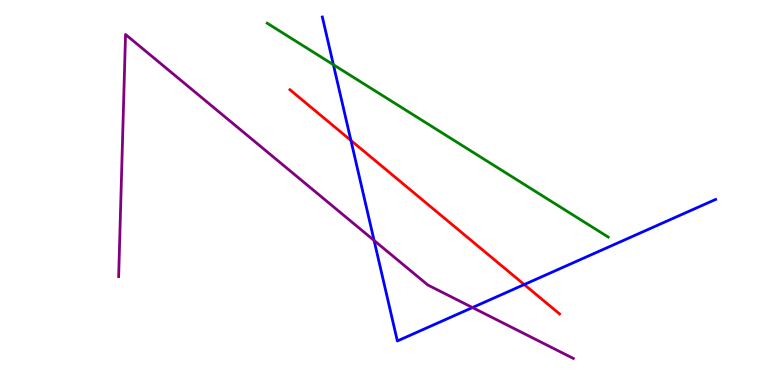[{'lines': ['blue', 'red'], 'intersections': [{'x': 4.53, 'y': 6.35}, {'x': 6.76, 'y': 2.61}]}, {'lines': ['green', 'red'], 'intersections': []}, {'lines': ['purple', 'red'], 'intersections': []}, {'lines': ['blue', 'green'], 'intersections': [{'x': 4.3, 'y': 8.32}]}, {'lines': ['blue', 'purple'], 'intersections': [{'x': 4.83, 'y': 3.75}, {'x': 6.1, 'y': 2.01}]}, {'lines': ['green', 'purple'], 'intersections': []}]